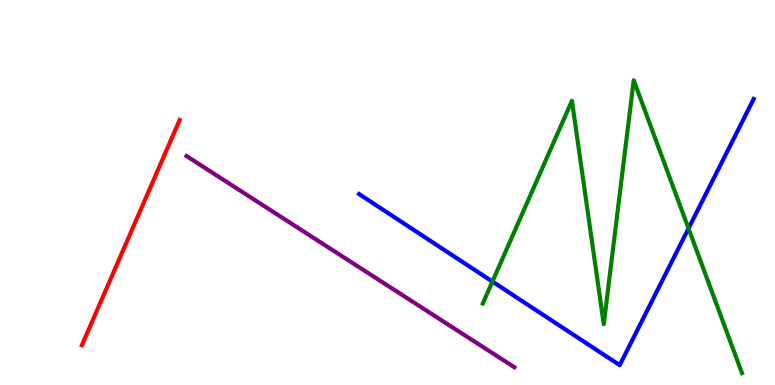[{'lines': ['blue', 'red'], 'intersections': []}, {'lines': ['green', 'red'], 'intersections': []}, {'lines': ['purple', 'red'], 'intersections': []}, {'lines': ['blue', 'green'], 'intersections': [{'x': 6.35, 'y': 2.69}, {'x': 8.88, 'y': 4.07}]}, {'lines': ['blue', 'purple'], 'intersections': []}, {'lines': ['green', 'purple'], 'intersections': []}]